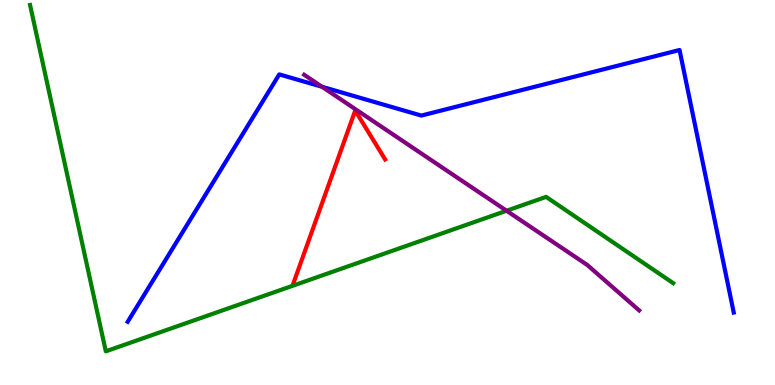[{'lines': ['blue', 'red'], 'intersections': []}, {'lines': ['green', 'red'], 'intersections': []}, {'lines': ['purple', 'red'], 'intersections': []}, {'lines': ['blue', 'green'], 'intersections': []}, {'lines': ['blue', 'purple'], 'intersections': [{'x': 4.16, 'y': 7.75}]}, {'lines': ['green', 'purple'], 'intersections': [{'x': 6.54, 'y': 4.53}]}]